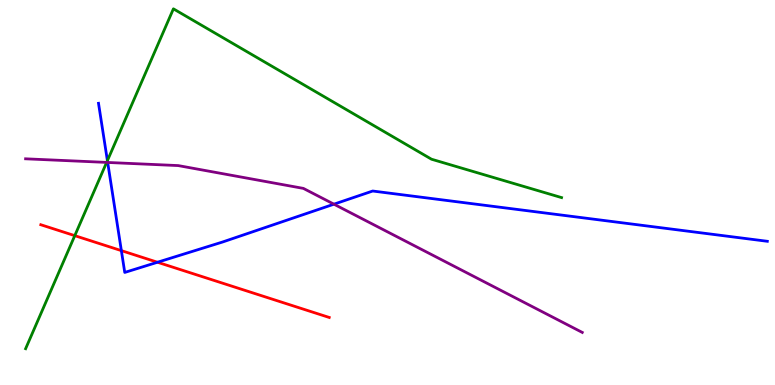[{'lines': ['blue', 'red'], 'intersections': [{'x': 1.57, 'y': 3.49}, {'x': 2.03, 'y': 3.19}]}, {'lines': ['green', 'red'], 'intersections': [{'x': 0.965, 'y': 3.88}]}, {'lines': ['purple', 'red'], 'intersections': []}, {'lines': ['blue', 'green'], 'intersections': [{'x': 1.39, 'y': 5.83}]}, {'lines': ['blue', 'purple'], 'intersections': [{'x': 1.39, 'y': 5.78}, {'x': 4.31, 'y': 4.7}]}, {'lines': ['green', 'purple'], 'intersections': [{'x': 1.38, 'y': 5.78}]}]